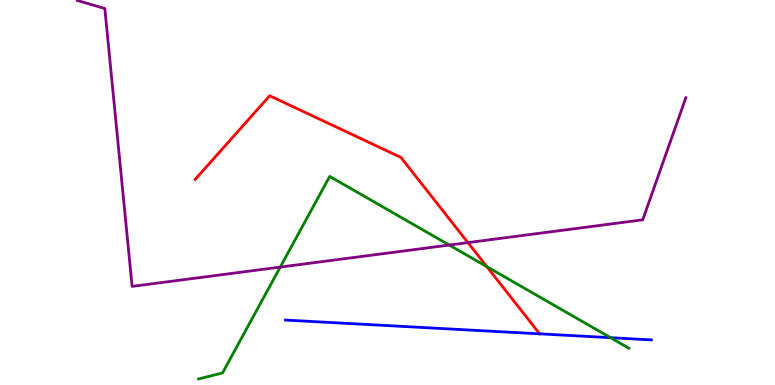[{'lines': ['blue', 'red'], 'intersections': [{'x': 6.96, 'y': 1.33}]}, {'lines': ['green', 'red'], 'intersections': [{'x': 6.28, 'y': 3.07}]}, {'lines': ['purple', 'red'], 'intersections': [{'x': 6.04, 'y': 3.7}]}, {'lines': ['blue', 'green'], 'intersections': [{'x': 7.88, 'y': 1.23}]}, {'lines': ['blue', 'purple'], 'intersections': []}, {'lines': ['green', 'purple'], 'intersections': [{'x': 3.62, 'y': 3.06}, {'x': 5.8, 'y': 3.64}]}]